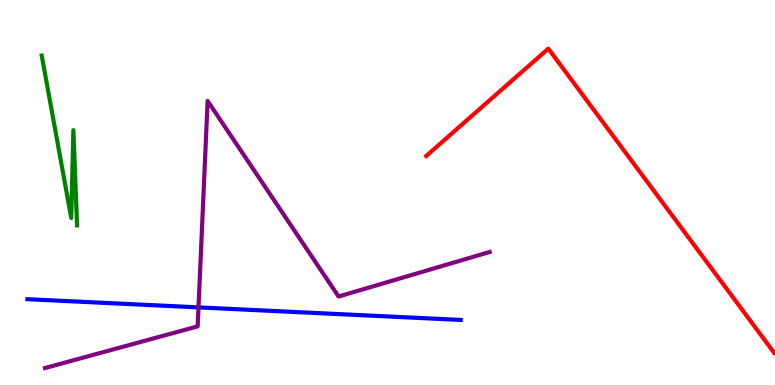[{'lines': ['blue', 'red'], 'intersections': []}, {'lines': ['green', 'red'], 'intersections': []}, {'lines': ['purple', 'red'], 'intersections': []}, {'lines': ['blue', 'green'], 'intersections': []}, {'lines': ['blue', 'purple'], 'intersections': [{'x': 2.56, 'y': 2.02}]}, {'lines': ['green', 'purple'], 'intersections': []}]